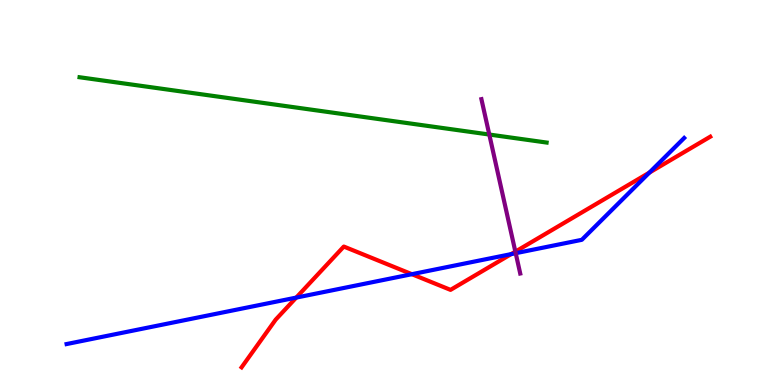[{'lines': ['blue', 'red'], 'intersections': [{'x': 3.82, 'y': 2.27}, {'x': 5.31, 'y': 2.88}, {'x': 6.6, 'y': 3.4}, {'x': 8.38, 'y': 5.52}]}, {'lines': ['green', 'red'], 'intersections': []}, {'lines': ['purple', 'red'], 'intersections': [{'x': 6.65, 'y': 3.46}]}, {'lines': ['blue', 'green'], 'intersections': []}, {'lines': ['blue', 'purple'], 'intersections': [{'x': 6.65, 'y': 3.42}]}, {'lines': ['green', 'purple'], 'intersections': [{'x': 6.31, 'y': 6.51}]}]